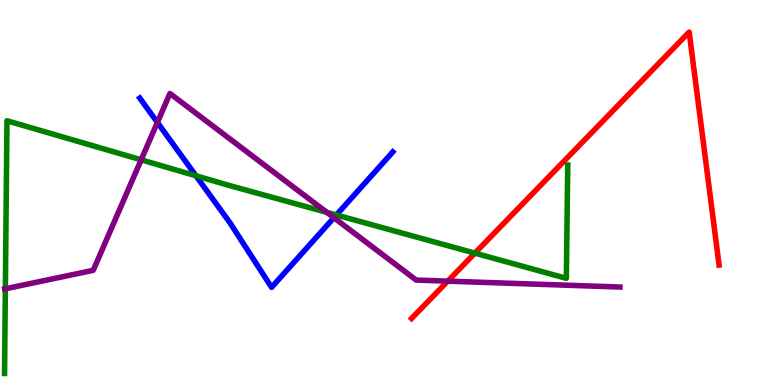[{'lines': ['blue', 'red'], 'intersections': []}, {'lines': ['green', 'red'], 'intersections': [{'x': 6.13, 'y': 3.43}]}, {'lines': ['purple', 'red'], 'intersections': [{'x': 5.78, 'y': 2.7}]}, {'lines': ['blue', 'green'], 'intersections': [{'x': 2.53, 'y': 5.43}, {'x': 4.34, 'y': 4.42}]}, {'lines': ['blue', 'purple'], 'intersections': [{'x': 2.03, 'y': 6.82}, {'x': 4.31, 'y': 4.34}]}, {'lines': ['green', 'purple'], 'intersections': [{'x': 0.0691, 'y': 2.5}, {'x': 1.82, 'y': 5.85}, {'x': 4.22, 'y': 4.48}]}]